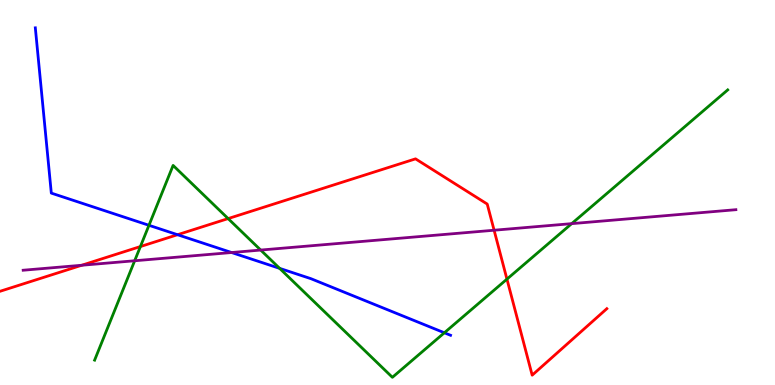[{'lines': ['blue', 'red'], 'intersections': [{'x': 2.29, 'y': 3.9}]}, {'lines': ['green', 'red'], 'intersections': [{'x': 1.81, 'y': 3.6}, {'x': 2.94, 'y': 4.32}, {'x': 6.54, 'y': 2.75}]}, {'lines': ['purple', 'red'], 'intersections': [{'x': 1.05, 'y': 3.11}, {'x': 6.38, 'y': 4.02}]}, {'lines': ['blue', 'green'], 'intersections': [{'x': 1.92, 'y': 4.15}, {'x': 3.61, 'y': 3.03}, {'x': 5.73, 'y': 1.36}]}, {'lines': ['blue', 'purple'], 'intersections': [{'x': 2.99, 'y': 3.44}]}, {'lines': ['green', 'purple'], 'intersections': [{'x': 1.74, 'y': 3.23}, {'x': 3.36, 'y': 3.51}, {'x': 7.38, 'y': 4.19}]}]